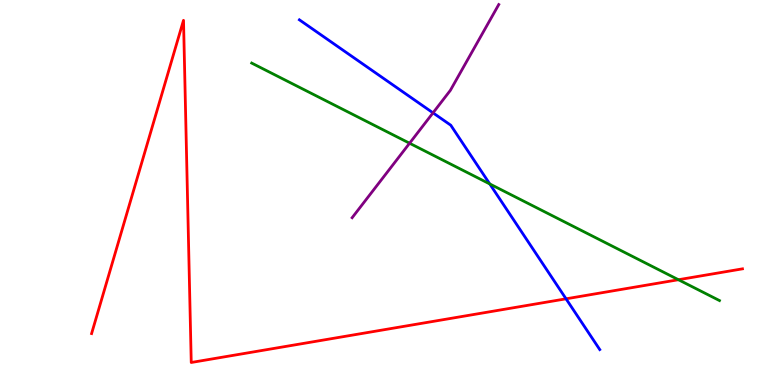[{'lines': ['blue', 'red'], 'intersections': [{'x': 7.3, 'y': 2.24}]}, {'lines': ['green', 'red'], 'intersections': [{'x': 8.75, 'y': 2.73}]}, {'lines': ['purple', 'red'], 'intersections': []}, {'lines': ['blue', 'green'], 'intersections': [{'x': 6.32, 'y': 5.22}]}, {'lines': ['blue', 'purple'], 'intersections': [{'x': 5.59, 'y': 7.07}]}, {'lines': ['green', 'purple'], 'intersections': [{'x': 5.28, 'y': 6.28}]}]